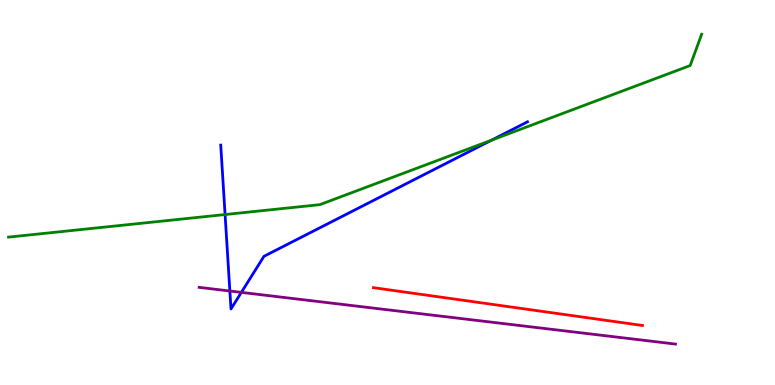[{'lines': ['blue', 'red'], 'intersections': []}, {'lines': ['green', 'red'], 'intersections': []}, {'lines': ['purple', 'red'], 'intersections': []}, {'lines': ['blue', 'green'], 'intersections': [{'x': 2.9, 'y': 4.43}, {'x': 6.34, 'y': 6.36}]}, {'lines': ['blue', 'purple'], 'intersections': [{'x': 2.97, 'y': 2.44}, {'x': 3.11, 'y': 2.41}]}, {'lines': ['green', 'purple'], 'intersections': []}]